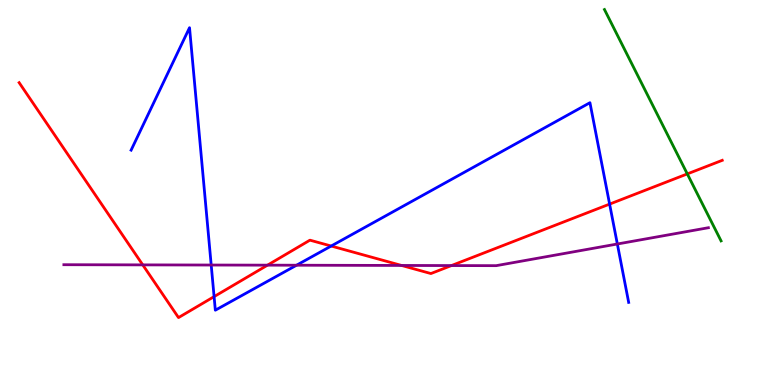[{'lines': ['blue', 'red'], 'intersections': [{'x': 2.76, 'y': 2.3}, {'x': 4.27, 'y': 3.61}, {'x': 7.87, 'y': 4.7}]}, {'lines': ['green', 'red'], 'intersections': [{'x': 8.87, 'y': 5.48}]}, {'lines': ['purple', 'red'], 'intersections': [{'x': 1.84, 'y': 3.12}, {'x': 3.45, 'y': 3.11}, {'x': 5.18, 'y': 3.11}, {'x': 5.83, 'y': 3.1}]}, {'lines': ['blue', 'green'], 'intersections': []}, {'lines': ['blue', 'purple'], 'intersections': [{'x': 2.73, 'y': 3.12}, {'x': 3.83, 'y': 3.11}, {'x': 7.97, 'y': 3.66}]}, {'lines': ['green', 'purple'], 'intersections': []}]